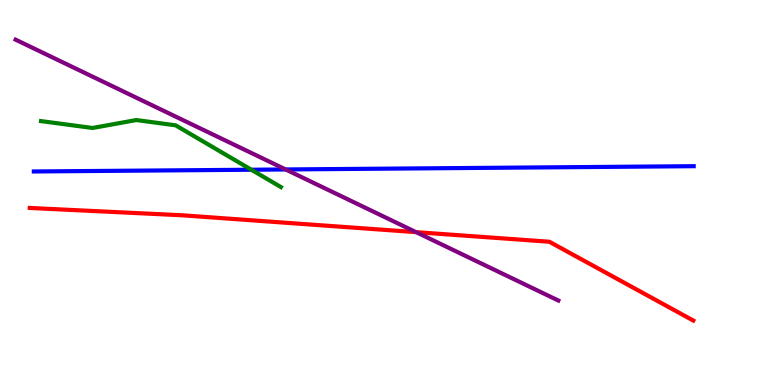[{'lines': ['blue', 'red'], 'intersections': []}, {'lines': ['green', 'red'], 'intersections': []}, {'lines': ['purple', 'red'], 'intersections': [{'x': 5.37, 'y': 3.97}]}, {'lines': ['blue', 'green'], 'intersections': [{'x': 3.24, 'y': 5.59}]}, {'lines': ['blue', 'purple'], 'intersections': [{'x': 3.69, 'y': 5.6}]}, {'lines': ['green', 'purple'], 'intersections': []}]